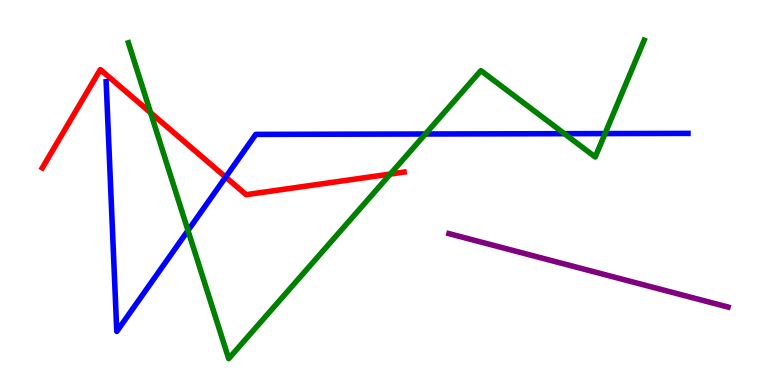[{'lines': ['blue', 'red'], 'intersections': [{'x': 2.91, 'y': 5.4}]}, {'lines': ['green', 'red'], 'intersections': [{'x': 1.94, 'y': 7.07}, {'x': 5.04, 'y': 5.48}]}, {'lines': ['purple', 'red'], 'intersections': []}, {'lines': ['blue', 'green'], 'intersections': [{'x': 2.43, 'y': 4.01}, {'x': 5.49, 'y': 6.52}, {'x': 7.28, 'y': 6.53}, {'x': 7.81, 'y': 6.53}]}, {'lines': ['blue', 'purple'], 'intersections': []}, {'lines': ['green', 'purple'], 'intersections': []}]